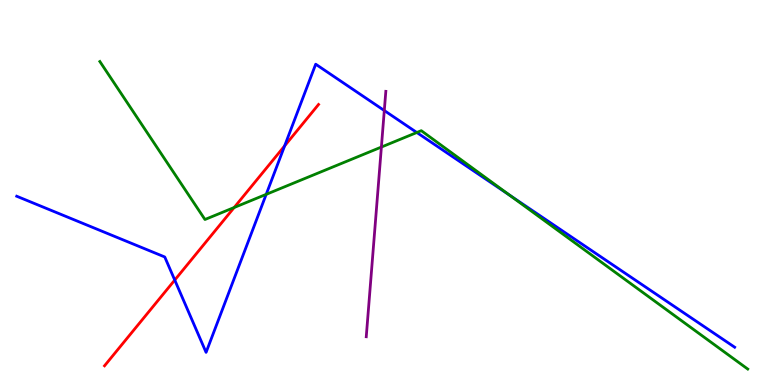[{'lines': ['blue', 'red'], 'intersections': [{'x': 2.25, 'y': 2.73}, {'x': 3.67, 'y': 6.21}]}, {'lines': ['green', 'red'], 'intersections': [{'x': 3.02, 'y': 4.61}]}, {'lines': ['purple', 'red'], 'intersections': []}, {'lines': ['blue', 'green'], 'intersections': [{'x': 3.43, 'y': 4.95}, {'x': 5.38, 'y': 6.56}, {'x': 6.58, 'y': 4.93}]}, {'lines': ['blue', 'purple'], 'intersections': [{'x': 4.96, 'y': 7.13}]}, {'lines': ['green', 'purple'], 'intersections': [{'x': 4.92, 'y': 6.18}]}]